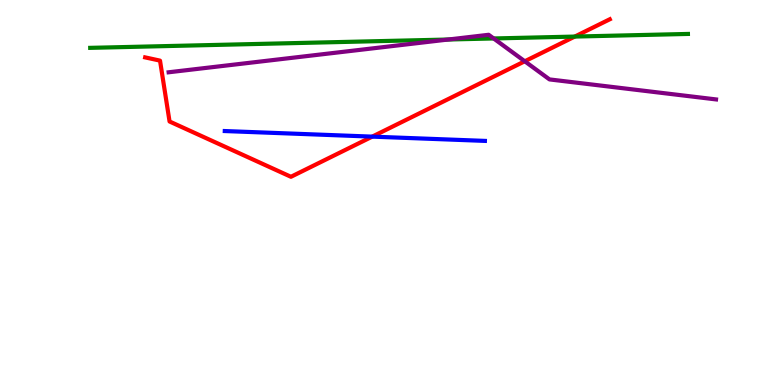[{'lines': ['blue', 'red'], 'intersections': [{'x': 4.8, 'y': 6.45}]}, {'lines': ['green', 'red'], 'intersections': [{'x': 7.42, 'y': 9.05}]}, {'lines': ['purple', 'red'], 'intersections': [{'x': 6.77, 'y': 8.41}]}, {'lines': ['blue', 'green'], 'intersections': []}, {'lines': ['blue', 'purple'], 'intersections': []}, {'lines': ['green', 'purple'], 'intersections': [{'x': 5.78, 'y': 8.97}, {'x': 6.37, 'y': 9.0}]}]